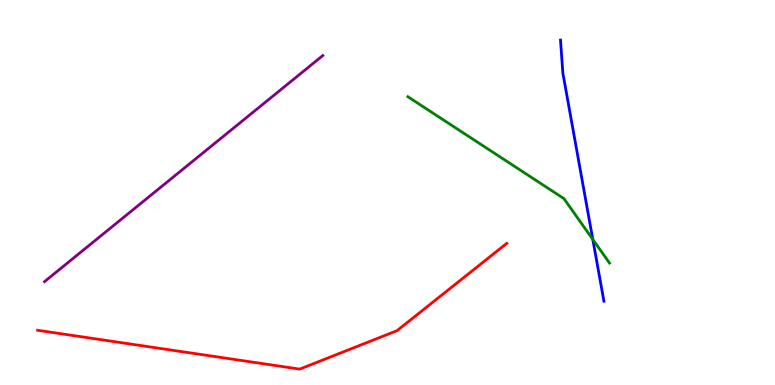[{'lines': ['blue', 'red'], 'intersections': []}, {'lines': ['green', 'red'], 'intersections': []}, {'lines': ['purple', 'red'], 'intersections': []}, {'lines': ['blue', 'green'], 'intersections': [{'x': 7.65, 'y': 3.78}]}, {'lines': ['blue', 'purple'], 'intersections': []}, {'lines': ['green', 'purple'], 'intersections': []}]